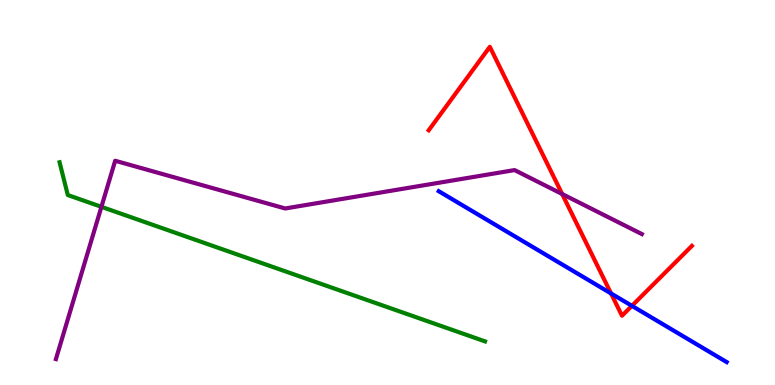[{'lines': ['blue', 'red'], 'intersections': [{'x': 7.88, 'y': 2.38}, {'x': 8.15, 'y': 2.06}]}, {'lines': ['green', 'red'], 'intersections': []}, {'lines': ['purple', 'red'], 'intersections': [{'x': 7.25, 'y': 4.96}]}, {'lines': ['blue', 'green'], 'intersections': []}, {'lines': ['blue', 'purple'], 'intersections': []}, {'lines': ['green', 'purple'], 'intersections': [{'x': 1.31, 'y': 4.63}]}]